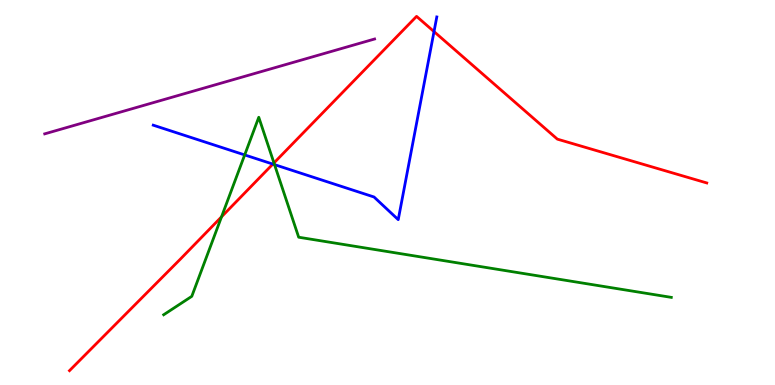[{'lines': ['blue', 'red'], 'intersections': [{'x': 3.52, 'y': 5.74}, {'x': 5.6, 'y': 9.18}]}, {'lines': ['green', 'red'], 'intersections': [{'x': 2.86, 'y': 4.37}, {'x': 3.54, 'y': 5.77}]}, {'lines': ['purple', 'red'], 'intersections': []}, {'lines': ['blue', 'green'], 'intersections': [{'x': 3.16, 'y': 5.98}, {'x': 3.54, 'y': 5.72}]}, {'lines': ['blue', 'purple'], 'intersections': []}, {'lines': ['green', 'purple'], 'intersections': []}]